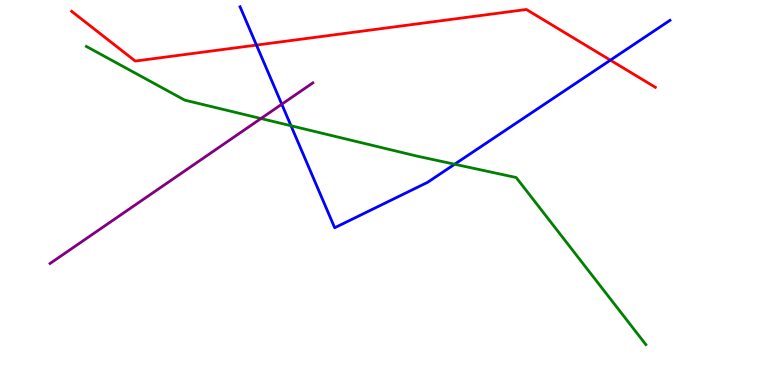[{'lines': ['blue', 'red'], 'intersections': [{'x': 3.31, 'y': 8.83}, {'x': 7.88, 'y': 8.44}]}, {'lines': ['green', 'red'], 'intersections': []}, {'lines': ['purple', 'red'], 'intersections': []}, {'lines': ['blue', 'green'], 'intersections': [{'x': 3.75, 'y': 6.73}, {'x': 5.87, 'y': 5.73}]}, {'lines': ['blue', 'purple'], 'intersections': [{'x': 3.64, 'y': 7.29}]}, {'lines': ['green', 'purple'], 'intersections': [{'x': 3.37, 'y': 6.92}]}]